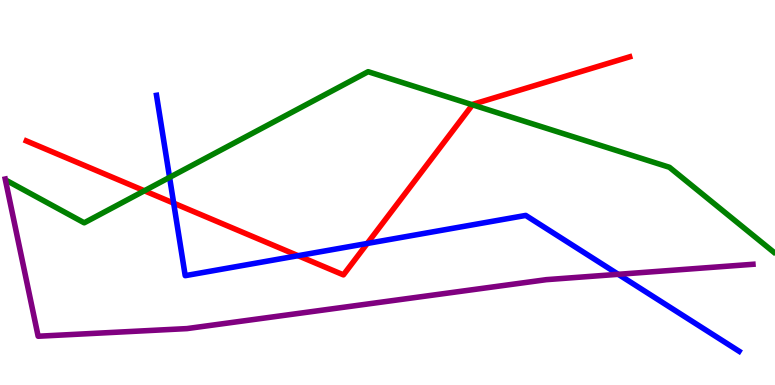[{'lines': ['blue', 'red'], 'intersections': [{'x': 2.24, 'y': 4.72}, {'x': 3.85, 'y': 3.36}, {'x': 4.74, 'y': 3.68}]}, {'lines': ['green', 'red'], 'intersections': [{'x': 1.86, 'y': 5.04}, {'x': 6.1, 'y': 7.28}]}, {'lines': ['purple', 'red'], 'intersections': []}, {'lines': ['blue', 'green'], 'intersections': [{'x': 2.19, 'y': 5.39}]}, {'lines': ['blue', 'purple'], 'intersections': [{'x': 7.98, 'y': 2.88}]}, {'lines': ['green', 'purple'], 'intersections': []}]